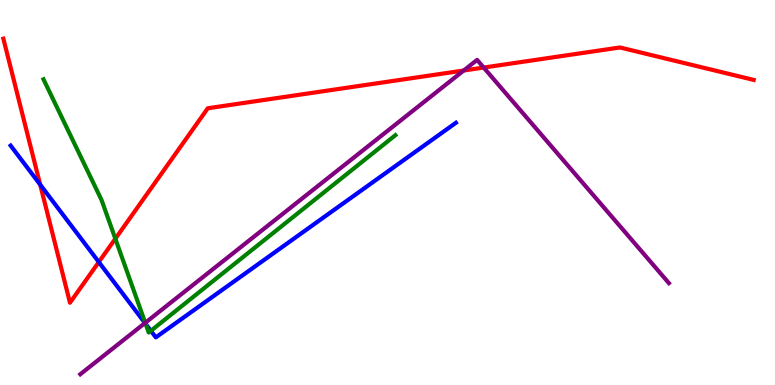[{'lines': ['blue', 'red'], 'intersections': [{'x': 0.518, 'y': 5.2}, {'x': 1.27, 'y': 3.19}]}, {'lines': ['green', 'red'], 'intersections': [{'x': 1.49, 'y': 3.8}]}, {'lines': ['purple', 'red'], 'intersections': [{'x': 5.98, 'y': 8.17}, {'x': 6.24, 'y': 8.25}]}, {'lines': ['blue', 'green'], 'intersections': [{'x': 1.88, 'y': 1.59}, {'x': 1.95, 'y': 1.41}]}, {'lines': ['blue', 'purple'], 'intersections': [{'x': 1.87, 'y': 1.61}]}, {'lines': ['green', 'purple'], 'intersections': [{'x': 1.87, 'y': 1.62}]}]